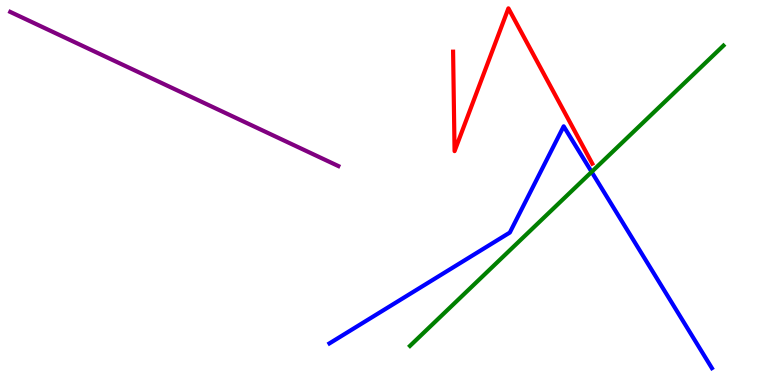[{'lines': ['blue', 'red'], 'intersections': []}, {'lines': ['green', 'red'], 'intersections': []}, {'lines': ['purple', 'red'], 'intersections': []}, {'lines': ['blue', 'green'], 'intersections': [{'x': 7.63, 'y': 5.54}]}, {'lines': ['blue', 'purple'], 'intersections': []}, {'lines': ['green', 'purple'], 'intersections': []}]